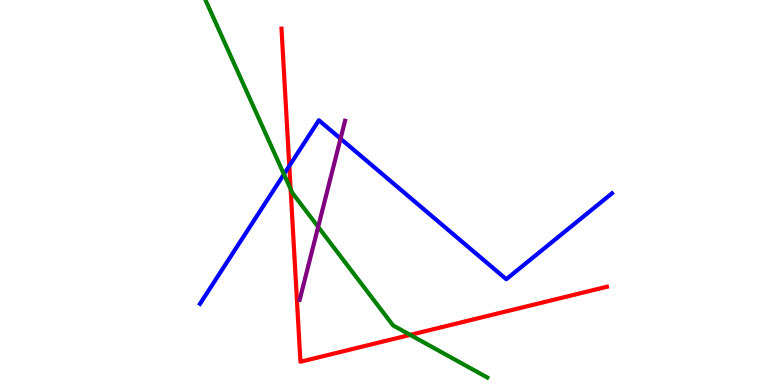[{'lines': ['blue', 'red'], 'intersections': [{'x': 3.73, 'y': 5.69}]}, {'lines': ['green', 'red'], 'intersections': [{'x': 3.75, 'y': 5.09}, {'x': 5.29, 'y': 1.3}]}, {'lines': ['purple', 'red'], 'intersections': []}, {'lines': ['blue', 'green'], 'intersections': [{'x': 3.66, 'y': 5.47}]}, {'lines': ['blue', 'purple'], 'intersections': [{'x': 4.39, 'y': 6.4}]}, {'lines': ['green', 'purple'], 'intersections': [{'x': 4.11, 'y': 4.11}]}]